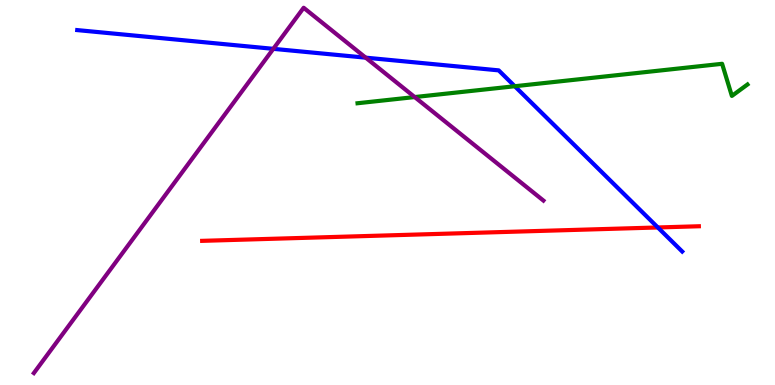[{'lines': ['blue', 'red'], 'intersections': [{'x': 8.49, 'y': 4.09}]}, {'lines': ['green', 'red'], 'intersections': []}, {'lines': ['purple', 'red'], 'intersections': []}, {'lines': ['blue', 'green'], 'intersections': [{'x': 6.64, 'y': 7.76}]}, {'lines': ['blue', 'purple'], 'intersections': [{'x': 3.53, 'y': 8.73}, {'x': 4.72, 'y': 8.5}]}, {'lines': ['green', 'purple'], 'intersections': [{'x': 5.35, 'y': 7.48}]}]